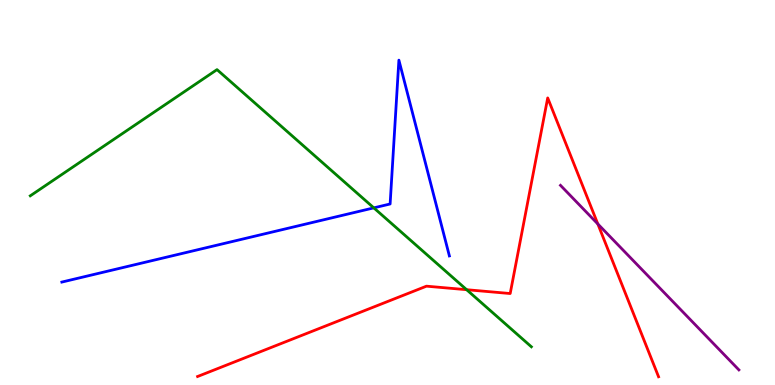[{'lines': ['blue', 'red'], 'intersections': []}, {'lines': ['green', 'red'], 'intersections': [{'x': 6.02, 'y': 2.48}]}, {'lines': ['purple', 'red'], 'intersections': [{'x': 7.71, 'y': 4.18}]}, {'lines': ['blue', 'green'], 'intersections': [{'x': 4.82, 'y': 4.6}]}, {'lines': ['blue', 'purple'], 'intersections': []}, {'lines': ['green', 'purple'], 'intersections': []}]